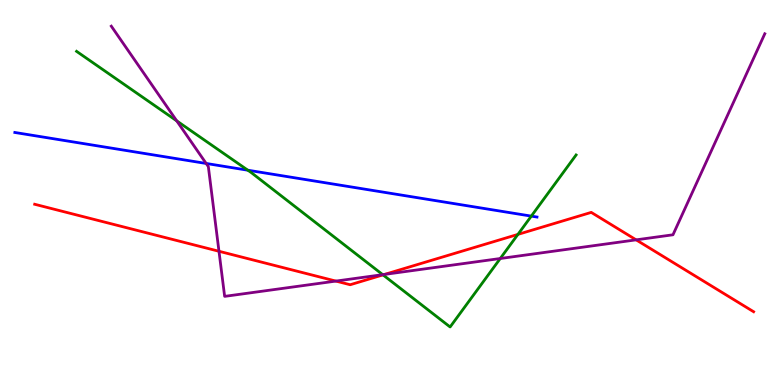[{'lines': ['blue', 'red'], 'intersections': []}, {'lines': ['green', 'red'], 'intersections': [{'x': 4.94, 'y': 2.86}, {'x': 6.68, 'y': 3.91}]}, {'lines': ['purple', 'red'], 'intersections': [{'x': 2.83, 'y': 3.47}, {'x': 4.33, 'y': 2.7}, {'x': 4.96, 'y': 2.87}, {'x': 8.21, 'y': 3.77}]}, {'lines': ['blue', 'green'], 'intersections': [{'x': 3.2, 'y': 5.58}, {'x': 6.86, 'y': 4.39}]}, {'lines': ['blue', 'purple'], 'intersections': [{'x': 2.66, 'y': 5.75}]}, {'lines': ['green', 'purple'], 'intersections': [{'x': 2.28, 'y': 6.86}, {'x': 4.94, 'y': 2.87}, {'x': 6.45, 'y': 3.29}]}]